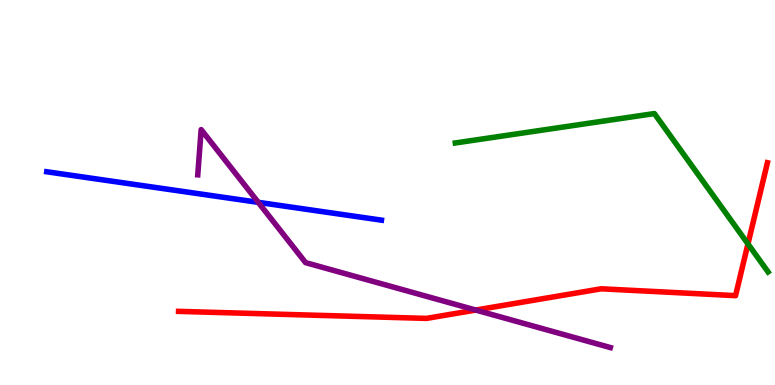[{'lines': ['blue', 'red'], 'intersections': []}, {'lines': ['green', 'red'], 'intersections': [{'x': 9.65, 'y': 3.66}]}, {'lines': ['purple', 'red'], 'intersections': [{'x': 6.14, 'y': 1.95}]}, {'lines': ['blue', 'green'], 'intersections': []}, {'lines': ['blue', 'purple'], 'intersections': [{'x': 3.33, 'y': 4.74}]}, {'lines': ['green', 'purple'], 'intersections': []}]